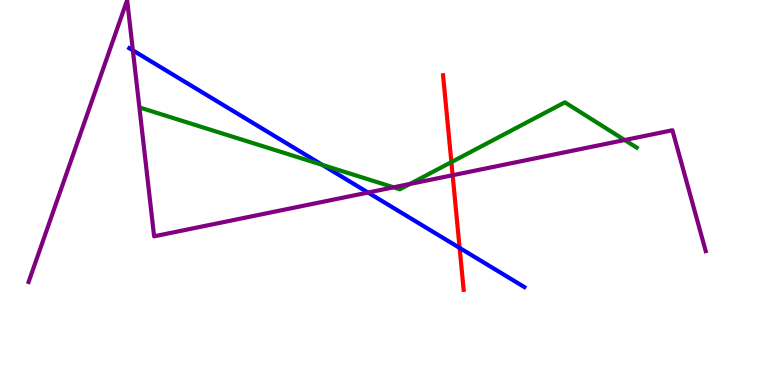[{'lines': ['blue', 'red'], 'intersections': [{'x': 5.93, 'y': 3.56}]}, {'lines': ['green', 'red'], 'intersections': [{'x': 5.82, 'y': 5.79}]}, {'lines': ['purple', 'red'], 'intersections': [{'x': 5.84, 'y': 5.45}]}, {'lines': ['blue', 'green'], 'intersections': [{'x': 4.16, 'y': 5.72}]}, {'lines': ['blue', 'purple'], 'intersections': [{'x': 1.71, 'y': 8.69}, {'x': 4.75, 'y': 5.0}]}, {'lines': ['green', 'purple'], 'intersections': [{'x': 5.08, 'y': 5.13}, {'x': 5.29, 'y': 5.22}, {'x': 8.06, 'y': 6.36}]}]